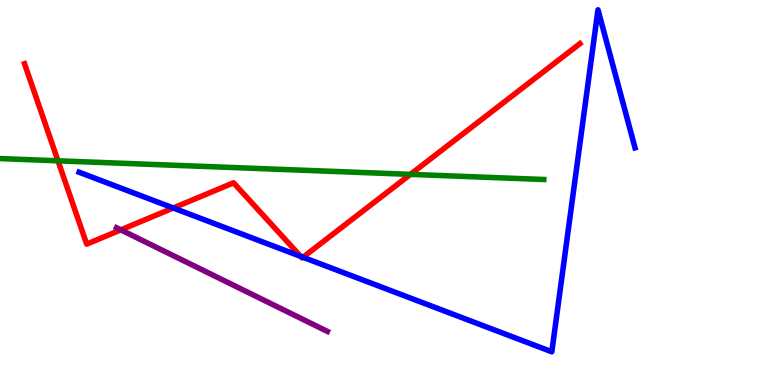[{'lines': ['blue', 'red'], 'intersections': [{'x': 2.24, 'y': 4.6}, {'x': 3.88, 'y': 3.34}, {'x': 3.91, 'y': 3.32}]}, {'lines': ['green', 'red'], 'intersections': [{'x': 0.748, 'y': 5.82}, {'x': 5.3, 'y': 5.47}]}, {'lines': ['purple', 'red'], 'intersections': [{'x': 1.56, 'y': 4.03}]}, {'lines': ['blue', 'green'], 'intersections': []}, {'lines': ['blue', 'purple'], 'intersections': []}, {'lines': ['green', 'purple'], 'intersections': []}]